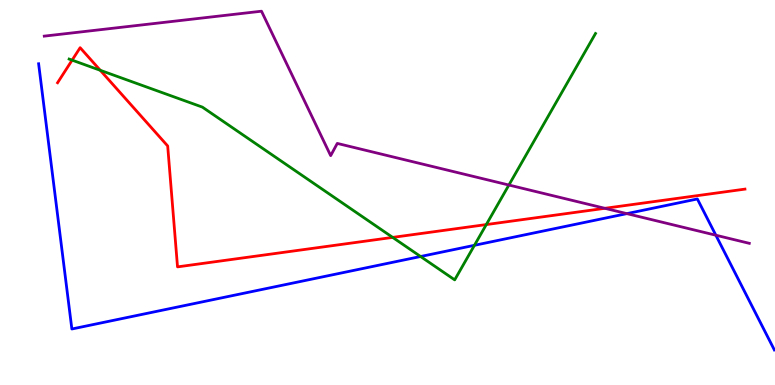[{'lines': ['blue', 'red'], 'intersections': []}, {'lines': ['green', 'red'], 'intersections': [{'x': 0.931, 'y': 8.44}, {'x': 1.29, 'y': 8.17}, {'x': 5.07, 'y': 3.83}, {'x': 6.27, 'y': 4.17}]}, {'lines': ['purple', 'red'], 'intersections': [{'x': 7.81, 'y': 4.59}]}, {'lines': ['blue', 'green'], 'intersections': [{'x': 5.43, 'y': 3.34}, {'x': 6.12, 'y': 3.63}]}, {'lines': ['blue', 'purple'], 'intersections': [{'x': 8.09, 'y': 4.45}, {'x': 9.24, 'y': 3.89}]}, {'lines': ['green', 'purple'], 'intersections': [{'x': 6.57, 'y': 5.19}]}]